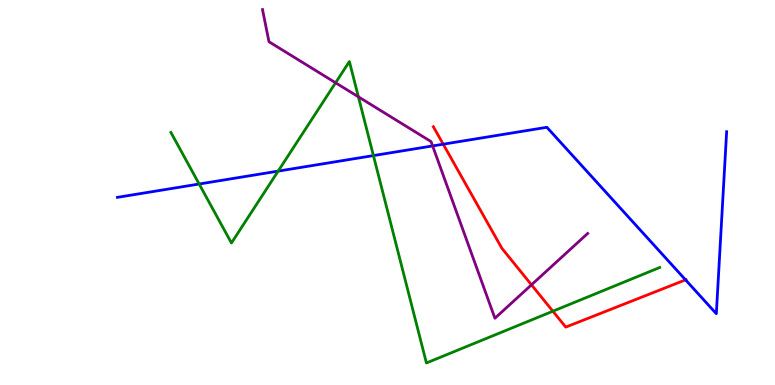[{'lines': ['blue', 'red'], 'intersections': [{'x': 5.72, 'y': 6.25}, {'x': 8.85, 'y': 2.73}]}, {'lines': ['green', 'red'], 'intersections': [{'x': 7.13, 'y': 1.92}]}, {'lines': ['purple', 'red'], 'intersections': [{'x': 6.86, 'y': 2.6}]}, {'lines': ['blue', 'green'], 'intersections': [{'x': 2.57, 'y': 5.22}, {'x': 3.59, 'y': 5.56}, {'x': 4.82, 'y': 5.96}]}, {'lines': ['blue', 'purple'], 'intersections': [{'x': 5.58, 'y': 6.21}]}, {'lines': ['green', 'purple'], 'intersections': [{'x': 4.33, 'y': 7.85}, {'x': 4.62, 'y': 7.48}]}]